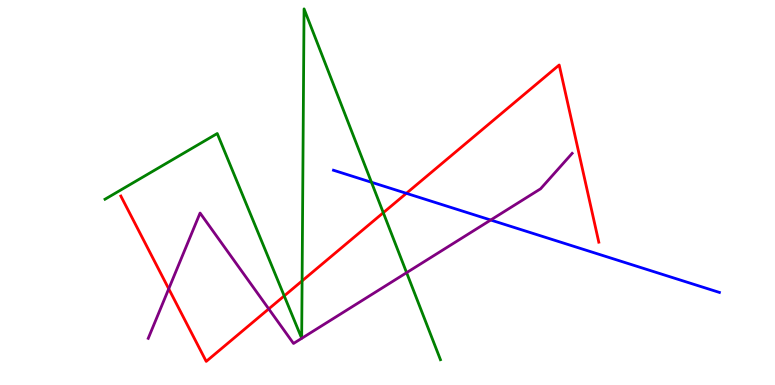[{'lines': ['blue', 'red'], 'intersections': [{'x': 5.24, 'y': 4.98}]}, {'lines': ['green', 'red'], 'intersections': [{'x': 3.67, 'y': 2.31}, {'x': 3.9, 'y': 2.7}, {'x': 4.95, 'y': 4.48}]}, {'lines': ['purple', 'red'], 'intersections': [{'x': 2.18, 'y': 2.5}, {'x': 3.47, 'y': 1.98}]}, {'lines': ['blue', 'green'], 'intersections': [{'x': 4.79, 'y': 5.27}]}, {'lines': ['blue', 'purple'], 'intersections': [{'x': 6.33, 'y': 4.29}]}, {'lines': ['green', 'purple'], 'intersections': [{'x': 5.25, 'y': 2.92}]}]